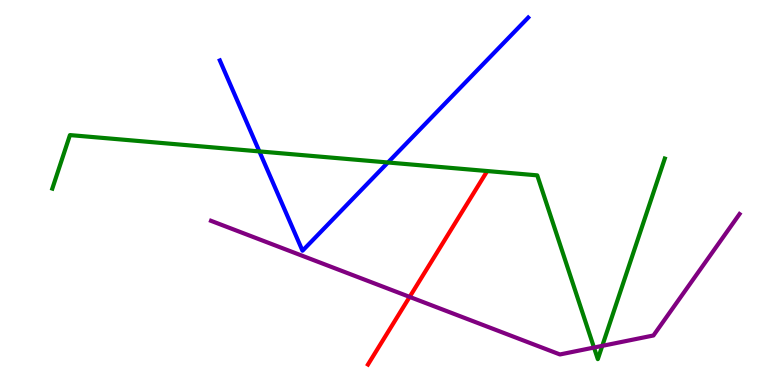[{'lines': ['blue', 'red'], 'intersections': []}, {'lines': ['green', 'red'], 'intersections': []}, {'lines': ['purple', 'red'], 'intersections': [{'x': 5.29, 'y': 2.29}]}, {'lines': ['blue', 'green'], 'intersections': [{'x': 3.35, 'y': 6.07}, {'x': 5.01, 'y': 5.78}]}, {'lines': ['blue', 'purple'], 'intersections': []}, {'lines': ['green', 'purple'], 'intersections': [{'x': 7.66, 'y': 0.973}, {'x': 7.77, 'y': 1.02}]}]